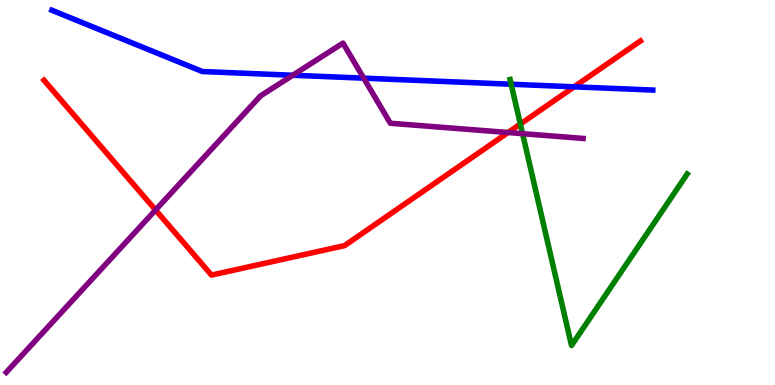[{'lines': ['blue', 'red'], 'intersections': [{'x': 7.41, 'y': 7.74}]}, {'lines': ['green', 'red'], 'intersections': [{'x': 6.71, 'y': 6.78}]}, {'lines': ['purple', 'red'], 'intersections': [{'x': 2.01, 'y': 4.55}, {'x': 6.56, 'y': 6.56}]}, {'lines': ['blue', 'green'], 'intersections': [{'x': 6.6, 'y': 7.81}]}, {'lines': ['blue', 'purple'], 'intersections': [{'x': 3.78, 'y': 8.05}, {'x': 4.69, 'y': 7.97}]}, {'lines': ['green', 'purple'], 'intersections': [{'x': 6.74, 'y': 6.53}]}]